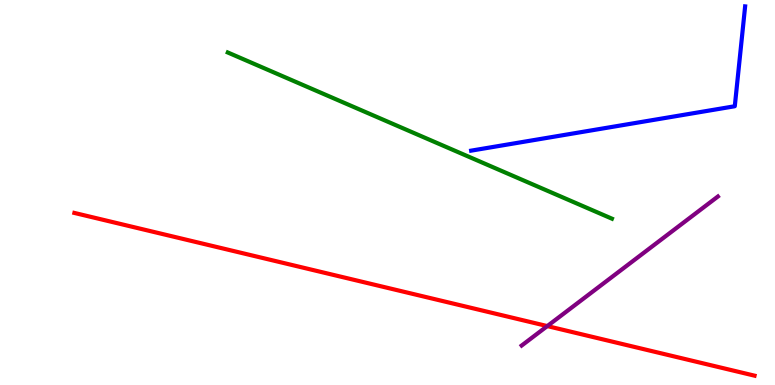[{'lines': ['blue', 'red'], 'intersections': []}, {'lines': ['green', 'red'], 'intersections': []}, {'lines': ['purple', 'red'], 'intersections': [{'x': 7.06, 'y': 1.53}]}, {'lines': ['blue', 'green'], 'intersections': []}, {'lines': ['blue', 'purple'], 'intersections': []}, {'lines': ['green', 'purple'], 'intersections': []}]